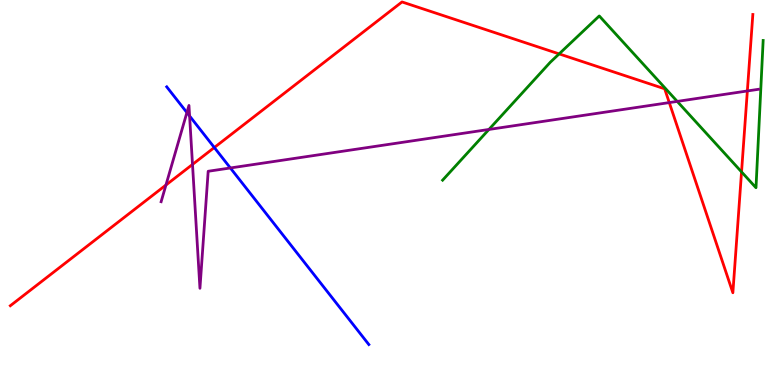[{'lines': ['blue', 'red'], 'intersections': [{'x': 2.77, 'y': 6.17}]}, {'lines': ['green', 'red'], 'intersections': [{'x': 7.21, 'y': 8.6}, {'x': 9.57, 'y': 5.54}]}, {'lines': ['purple', 'red'], 'intersections': [{'x': 2.14, 'y': 5.19}, {'x': 2.48, 'y': 5.73}, {'x': 8.64, 'y': 7.34}, {'x': 9.64, 'y': 7.64}]}, {'lines': ['blue', 'green'], 'intersections': []}, {'lines': ['blue', 'purple'], 'intersections': [{'x': 2.41, 'y': 7.08}, {'x': 2.45, 'y': 6.99}, {'x': 2.97, 'y': 5.64}]}, {'lines': ['green', 'purple'], 'intersections': [{'x': 6.31, 'y': 6.64}, {'x': 8.74, 'y': 7.37}]}]